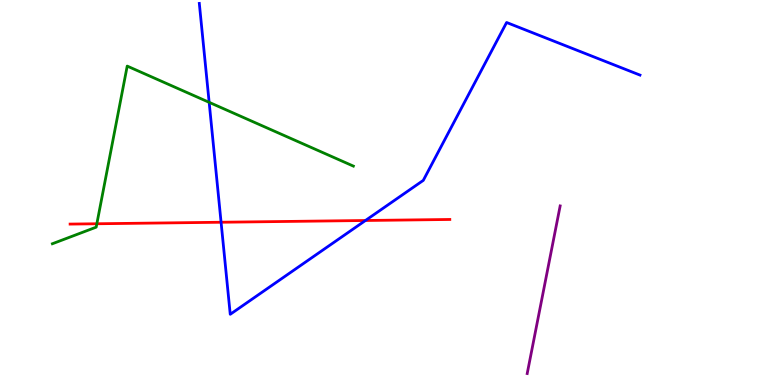[{'lines': ['blue', 'red'], 'intersections': [{'x': 2.85, 'y': 4.23}, {'x': 4.72, 'y': 4.27}]}, {'lines': ['green', 'red'], 'intersections': [{'x': 1.25, 'y': 4.19}]}, {'lines': ['purple', 'red'], 'intersections': []}, {'lines': ['blue', 'green'], 'intersections': [{'x': 2.7, 'y': 7.34}]}, {'lines': ['blue', 'purple'], 'intersections': []}, {'lines': ['green', 'purple'], 'intersections': []}]